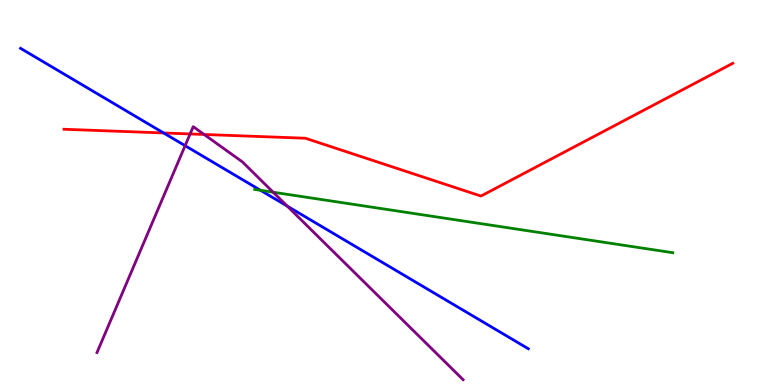[{'lines': ['blue', 'red'], 'intersections': [{'x': 2.11, 'y': 6.55}]}, {'lines': ['green', 'red'], 'intersections': []}, {'lines': ['purple', 'red'], 'intersections': [{'x': 2.45, 'y': 6.52}, {'x': 2.63, 'y': 6.51}]}, {'lines': ['blue', 'green'], 'intersections': [{'x': 3.36, 'y': 5.06}]}, {'lines': ['blue', 'purple'], 'intersections': [{'x': 2.39, 'y': 6.22}, {'x': 3.71, 'y': 4.65}]}, {'lines': ['green', 'purple'], 'intersections': [{'x': 3.52, 'y': 5.01}]}]